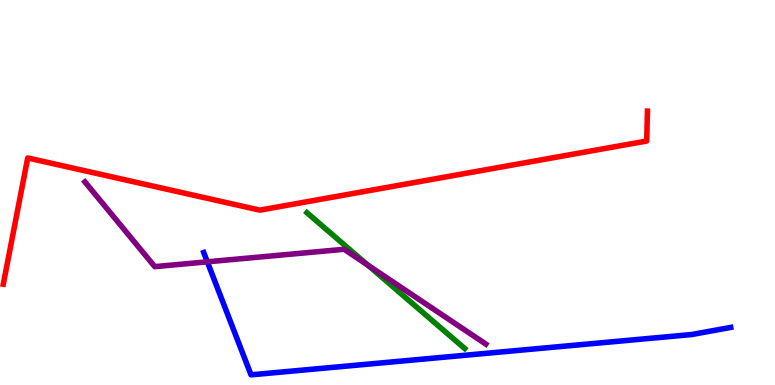[{'lines': ['blue', 'red'], 'intersections': []}, {'lines': ['green', 'red'], 'intersections': []}, {'lines': ['purple', 'red'], 'intersections': []}, {'lines': ['blue', 'green'], 'intersections': []}, {'lines': ['blue', 'purple'], 'intersections': [{'x': 2.68, 'y': 3.2}]}, {'lines': ['green', 'purple'], 'intersections': [{'x': 4.75, 'y': 3.11}]}]